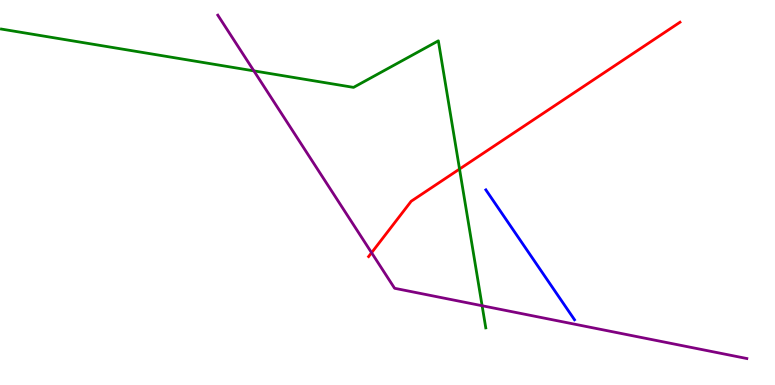[{'lines': ['blue', 'red'], 'intersections': []}, {'lines': ['green', 'red'], 'intersections': [{'x': 5.93, 'y': 5.61}]}, {'lines': ['purple', 'red'], 'intersections': [{'x': 4.79, 'y': 3.44}]}, {'lines': ['blue', 'green'], 'intersections': []}, {'lines': ['blue', 'purple'], 'intersections': []}, {'lines': ['green', 'purple'], 'intersections': [{'x': 3.28, 'y': 8.16}, {'x': 6.22, 'y': 2.06}]}]